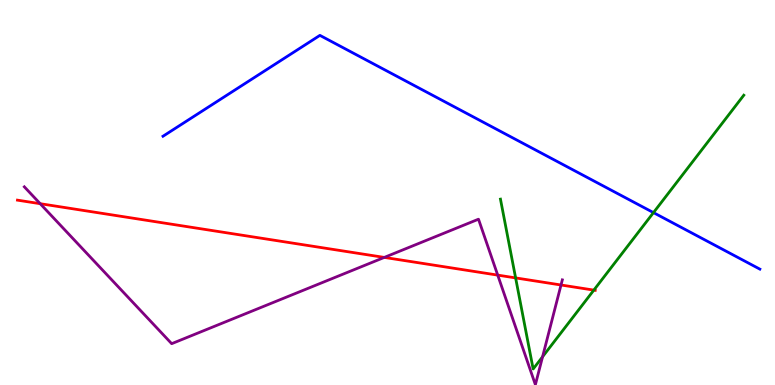[{'lines': ['blue', 'red'], 'intersections': []}, {'lines': ['green', 'red'], 'intersections': [{'x': 6.65, 'y': 2.78}, {'x': 7.66, 'y': 2.46}]}, {'lines': ['purple', 'red'], 'intersections': [{'x': 0.518, 'y': 4.71}, {'x': 4.96, 'y': 3.31}, {'x': 6.42, 'y': 2.85}, {'x': 7.24, 'y': 2.6}]}, {'lines': ['blue', 'green'], 'intersections': [{'x': 8.43, 'y': 4.48}]}, {'lines': ['blue', 'purple'], 'intersections': []}, {'lines': ['green', 'purple'], 'intersections': [{'x': 7.0, 'y': 0.734}]}]